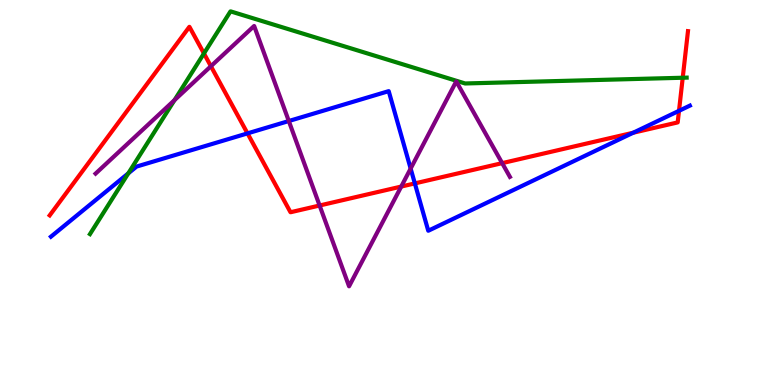[{'lines': ['blue', 'red'], 'intersections': [{'x': 3.19, 'y': 6.54}, {'x': 5.35, 'y': 5.24}, {'x': 8.17, 'y': 6.55}, {'x': 8.76, 'y': 7.12}]}, {'lines': ['green', 'red'], 'intersections': [{'x': 2.63, 'y': 8.61}, {'x': 8.81, 'y': 7.98}]}, {'lines': ['purple', 'red'], 'intersections': [{'x': 2.72, 'y': 8.28}, {'x': 4.12, 'y': 4.66}, {'x': 5.18, 'y': 5.15}, {'x': 6.48, 'y': 5.76}]}, {'lines': ['blue', 'green'], 'intersections': [{'x': 1.66, 'y': 5.5}]}, {'lines': ['blue', 'purple'], 'intersections': [{'x': 3.73, 'y': 6.86}, {'x': 5.3, 'y': 5.62}]}, {'lines': ['green', 'purple'], 'intersections': [{'x': 2.25, 'y': 7.4}]}]